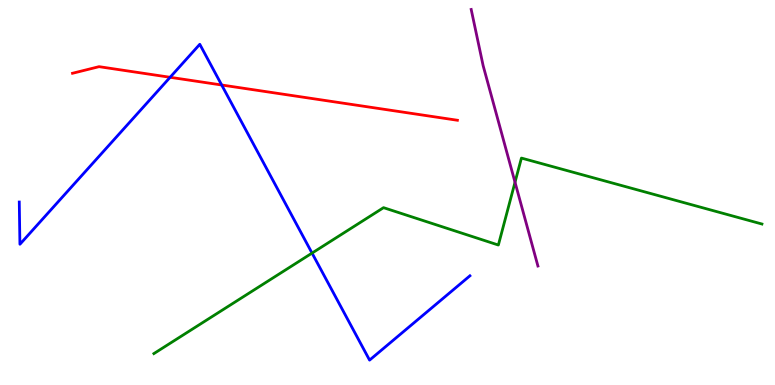[{'lines': ['blue', 'red'], 'intersections': [{'x': 2.19, 'y': 7.99}, {'x': 2.86, 'y': 7.79}]}, {'lines': ['green', 'red'], 'intersections': []}, {'lines': ['purple', 'red'], 'intersections': []}, {'lines': ['blue', 'green'], 'intersections': [{'x': 4.03, 'y': 3.43}]}, {'lines': ['blue', 'purple'], 'intersections': []}, {'lines': ['green', 'purple'], 'intersections': [{'x': 6.65, 'y': 5.27}]}]